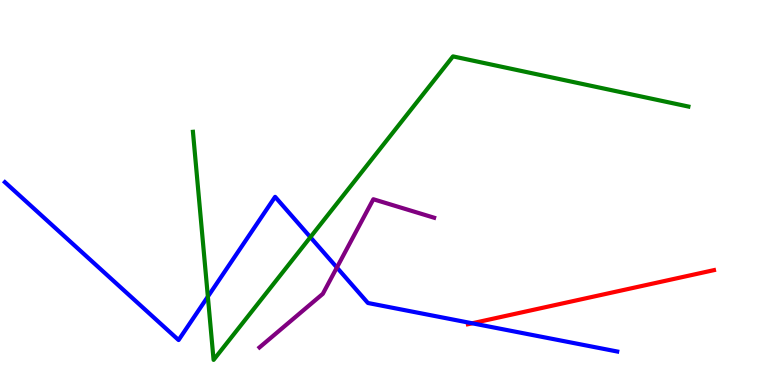[{'lines': ['blue', 'red'], 'intersections': [{'x': 6.09, 'y': 1.6}]}, {'lines': ['green', 'red'], 'intersections': []}, {'lines': ['purple', 'red'], 'intersections': []}, {'lines': ['blue', 'green'], 'intersections': [{'x': 2.68, 'y': 2.3}, {'x': 4.0, 'y': 3.84}]}, {'lines': ['blue', 'purple'], 'intersections': [{'x': 4.35, 'y': 3.05}]}, {'lines': ['green', 'purple'], 'intersections': []}]